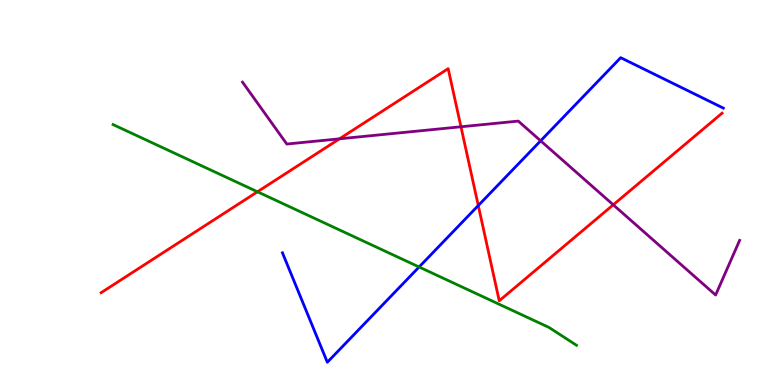[{'lines': ['blue', 'red'], 'intersections': [{'x': 6.17, 'y': 4.66}]}, {'lines': ['green', 'red'], 'intersections': [{'x': 3.32, 'y': 5.02}]}, {'lines': ['purple', 'red'], 'intersections': [{'x': 4.38, 'y': 6.39}, {'x': 5.95, 'y': 6.71}, {'x': 7.91, 'y': 4.68}]}, {'lines': ['blue', 'green'], 'intersections': [{'x': 5.41, 'y': 3.07}]}, {'lines': ['blue', 'purple'], 'intersections': [{'x': 6.98, 'y': 6.34}]}, {'lines': ['green', 'purple'], 'intersections': []}]